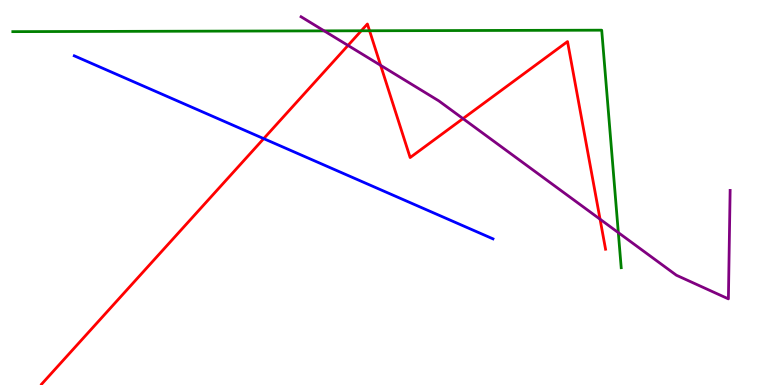[{'lines': ['blue', 'red'], 'intersections': [{'x': 3.4, 'y': 6.4}]}, {'lines': ['green', 'red'], 'intersections': [{'x': 4.66, 'y': 9.2}, {'x': 4.77, 'y': 9.2}]}, {'lines': ['purple', 'red'], 'intersections': [{'x': 4.49, 'y': 8.82}, {'x': 4.91, 'y': 8.3}, {'x': 5.97, 'y': 6.92}, {'x': 7.74, 'y': 4.31}]}, {'lines': ['blue', 'green'], 'intersections': []}, {'lines': ['blue', 'purple'], 'intersections': []}, {'lines': ['green', 'purple'], 'intersections': [{'x': 4.18, 'y': 9.2}, {'x': 7.98, 'y': 3.96}]}]